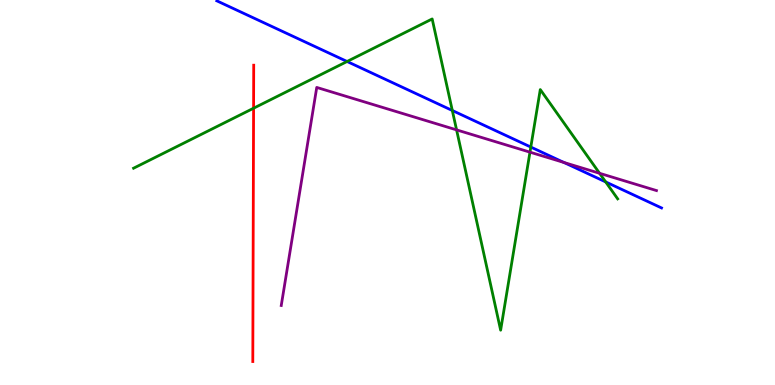[{'lines': ['blue', 'red'], 'intersections': []}, {'lines': ['green', 'red'], 'intersections': [{'x': 3.27, 'y': 7.19}]}, {'lines': ['purple', 'red'], 'intersections': []}, {'lines': ['blue', 'green'], 'intersections': [{'x': 4.48, 'y': 8.4}, {'x': 5.84, 'y': 7.13}, {'x': 6.85, 'y': 6.18}, {'x': 7.82, 'y': 5.27}]}, {'lines': ['blue', 'purple'], 'intersections': [{'x': 7.28, 'y': 5.78}]}, {'lines': ['green', 'purple'], 'intersections': [{'x': 5.89, 'y': 6.63}, {'x': 6.84, 'y': 6.05}, {'x': 7.74, 'y': 5.5}]}]